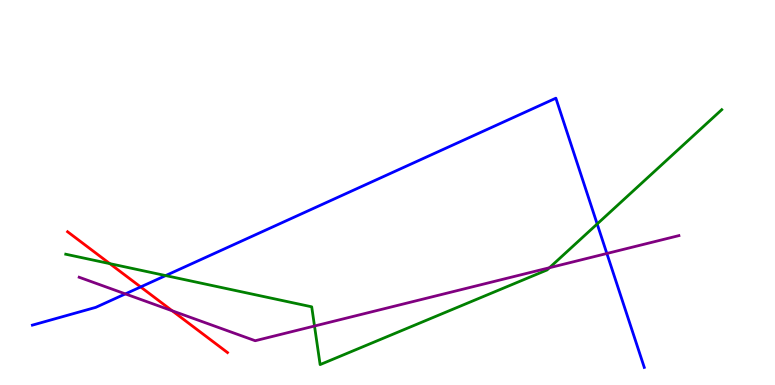[{'lines': ['blue', 'red'], 'intersections': [{'x': 1.81, 'y': 2.55}]}, {'lines': ['green', 'red'], 'intersections': [{'x': 1.42, 'y': 3.15}]}, {'lines': ['purple', 'red'], 'intersections': [{'x': 2.22, 'y': 1.93}]}, {'lines': ['blue', 'green'], 'intersections': [{'x': 2.14, 'y': 2.84}, {'x': 7.71, 'y': 4.18}]}, {'lines': ['blue', 'purple'], 'intersections': [{'x': 1.62, 'y': 2.37}, {'x': 7.83, 'y': 3.42}]}, {'lines': ['green', 'purple'], 'intersections': [{'x': 4.06, 'y': 1.53}, {'x': 7.09, 'y': 3.05}]}]